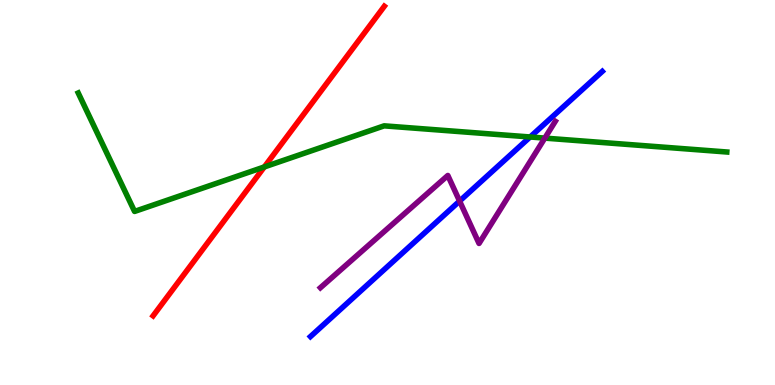[{'lines': ['blue', 'red'], 'intersections': []}, {'lines': ['green', 'red'], 'intersections': [{'x': 3.41, 'y': 5.66}]}, {'lines': ['purple', 'red'], 'intersections': []}, {'lines': ['blue', 'green'], 'intersections': [{'x': 6.84, 'y': 6.44}]}, {'lines': ['blue', 'purple'], 'intersections': [{'x': 5.93, 'y': 4.78}]}, {'lines': ['green', 'purple'], 'intersections': [{'x': 7.03, 'y': 6.41}]}]